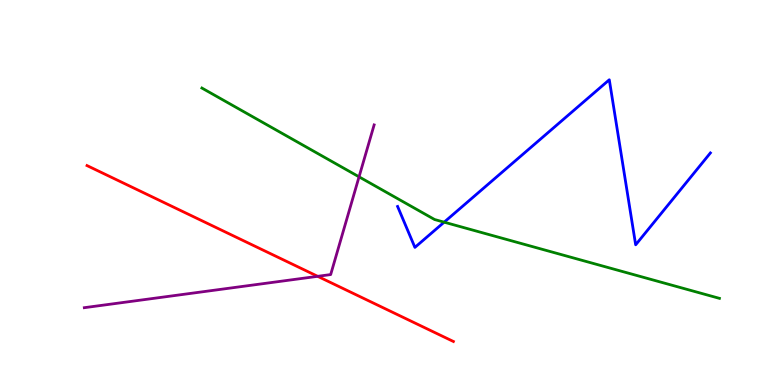[{'lines': ['blue', 'red'], 'intersections': []}, {'lines': ['green', 'red'], 'intersections': []}, {'lines': ['purple', 'red'], 'intersections': [{'x': 4.1, 'y': 2.82}]}, {'lines': ['blue', 'green'], 'intersections': [{'x': 5.73, 'y': 4.23}]}, {'lines': ['blue', 'purple'], 'intersections': []}, {'lines': ['green', 'purple'], 'intersections': [{'x': 4.63, 'y': 5.41}]}]